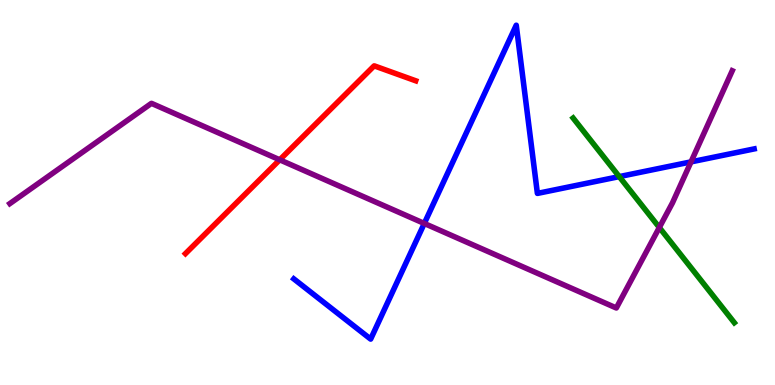[{'lines': ['blue', 'red'], 'intersections': []}, {'lines': ['green', 'red'], 'intersections': []}, {'lines': ['purple', 'red'], 'intersections': [{'x': 3.61, 'y': 5.85}]}, {'lines': ['blue', 'green'], 'intersections': [{'x': 7.99, 'y': 5.41}]}, {'lines': ['blue', 'purple'], 'intersections': [{'x': 5.47, 'y': 4.2}, {'x': 8.92, 'y': 5.8}]}, {'lines': ['green', 'purple'], 'intersections': [{'x': 8.51, 'y': 4.09}]}]